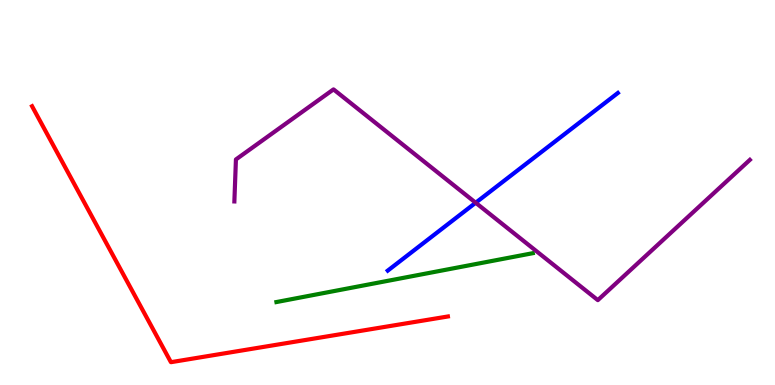[{'lines': ['blue', 'red'], 'intersections': []}, {'lines': ['green', 'red'], 'intersections': []}, {'lines': ['purple', 'red'], 'intersections': []}, {'lines': ['blue', 'green'], 'intersections': []}, {'lines': ['blue', 'purple'], 'intersections': [{'x': 6.14, 'y': 4.73}]}, {'lines': ['green', 'purple'], 'intersections': []}]